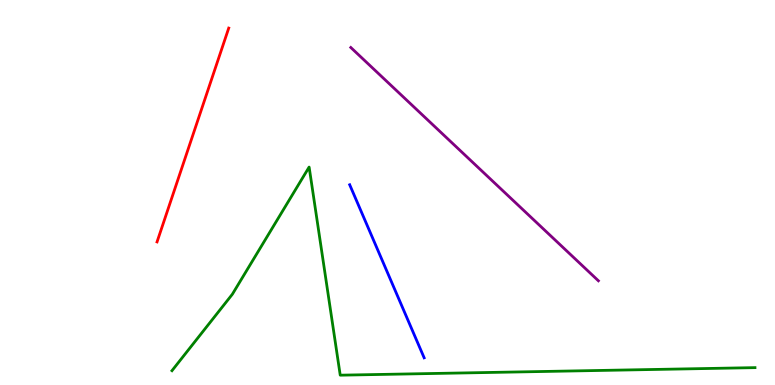[{'lines': ['blue', 'red'], 'intersections': []}, {'lines': ['green', 'red'], 'intersections': []}, {'lines': ['purple', 'red'], 'intersections': []}, {'lines': ['blue', 'green'], 'intersections': []}, {'lines': ['blue', 'purple'], 'intersections': []}, {'lines': ['green', 'purple'], 'intersections': []}]